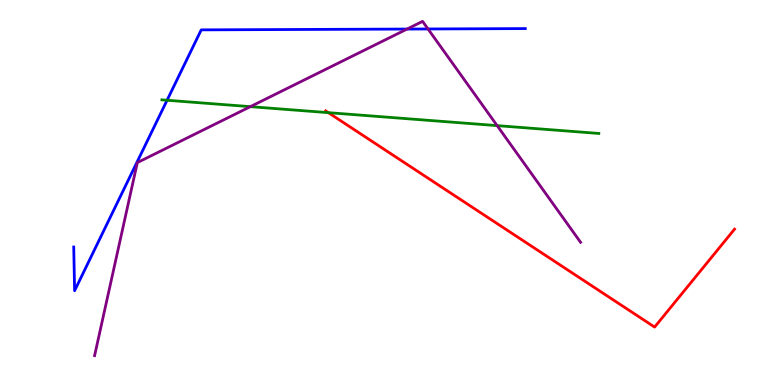[{'lines': ['blue', 'red'], 'intersections': []}, {'lines': ['green', 'red'], 'intersections': [{'x': 4.24, 'y': 7.07}]}, {'lines': ['purple', 'red'], 'intersections': []}, {'lines': ['blue', 'green'], 'intersections': [{'x': 2.16, 'y': 7.4}]}, {'lines': ['blue', 'purple'], 'intersections': [{'x': 5.25, 'y': 9.25}, {'x': 5.52, 'y': 9.25}]}, {'lines': ['green', 'purple'], 'intersections': [{'x': 3.23, 'y': 7.23}, {'x': 6.41, 'y': 6.74}]}]